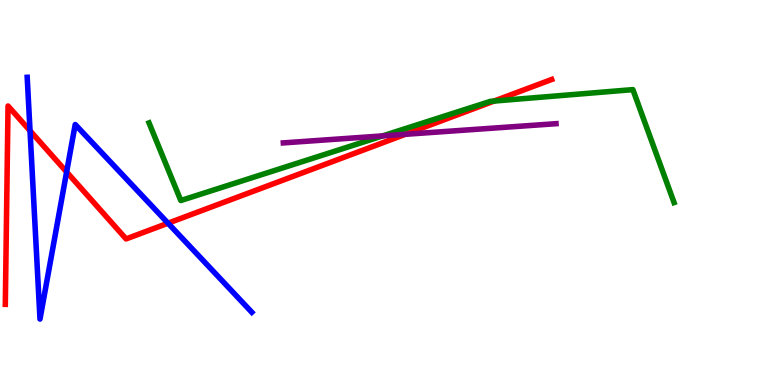[{'lines': ['blue', 'red'], 'intersections': [{'x': 0.387, 'y': 6.6}, {'x': 0.86, 'y': 5.53}, {'x': 2.17, 'y': 4.2}]}, {'lines': ['green', 'red'], 'intersections': [{'x': 6.38, 'y': 7.38}]}, {'lines': ['purple', 'red'], 'intersections': [{'x': 5.23, 'y': 6.51}]}, {'lines': ['blue', 'green'], 'intersections': []}, {'lines': ['blue', 'purple'], 'intersections': []}, {'lines': ['green', 'purple'], 'intersections': [{'x': 4.94, 'y': 6.47}]}]